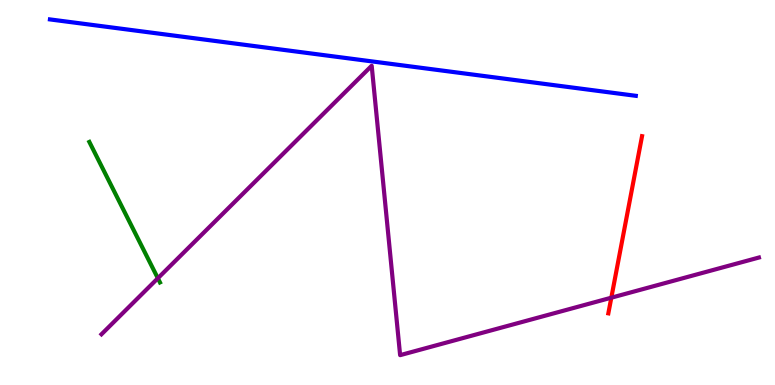[{'lines': ['blue', 'red'], 'intersections': []}, {'lines': ['green', 'red'], 'intersections': []}, {'lines': ['purple', 'red'], 'intersections': [{'x': 7.89, 'y': 2.27}]}, {'lines': ['blue', 'green'], 'intersections': []}, {'lines': ['blue', 'purple'], 'intersections': []}, {'lines': ['green', 'purple'], 'intersections': [{'x': 2.04, 'y': 2.77}]}]